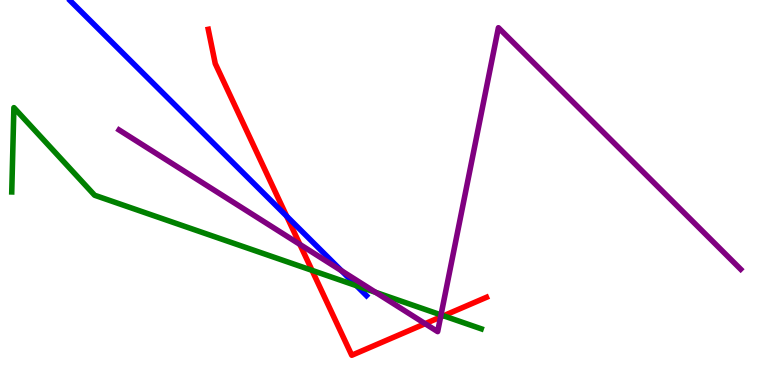[{'lines': ['blue', 'red'], 'intersections': [{'x': 3.7, 'y': 4.38}]}, {'lines': ['green', 'red'], 'intersections': [{'x': 4.03, 'y': 2.98}, {'x': 5.72, 'y': 1.8}]}, {'lines': ['purple', 'red'], 'intersections': [{'x': 3.87, 'y': 3.65}, {'x': 5.49, 'y': 1.59}, {'x': 5.68, 'y': 1.77}]}, {'lines': ['blue', 'green'], 'intersections': [{'x': 4.6, 'y': 2.58}]}, {'lines': ['blue', 'purple'], 'intersections': [{'x': 4.41, 'y': 2.97}]}, {'lines': ['green', 'purple'], 'intersections': [{'x': 4.85, 'y': 2.41}, {'x': 5.69, 'y': 1.82}]}]